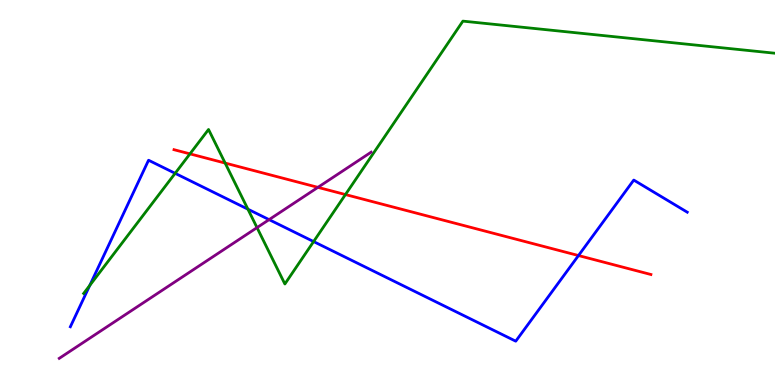[{'lines': ['blue', 'red'], 'intersections': [{'x': 7.46, 'y': 3.36}]}, {'lines': ['green', 'red'], 'intersections': [{'x': 2.45, 'y': 6.0}, {'x': 2.9, 'y': 5.76}, {'x': 4.46, 'y': 4.95}]}, {'lines': ['purple', 'red'], 'intersections': [{'x': 4.1, 'y': 5.13}]}, {'lines': ['blue', 'green'], 'intersections': [{'x': 1.16, 'y': 2.59}, {'x': 2.26, 'y': 5.5}, {'x': 3.2, 'y': 4.57}, {'x': 4.05, 'y': 3.73}]}, {'lines': ['blue', 'purple'], 'intersections': [{'x': 3.47, 'y': 4.3}]}, {'lines': ['green', 'purple'], 'intersections': [{'x': 3.32, 'y': 4.09}]}]